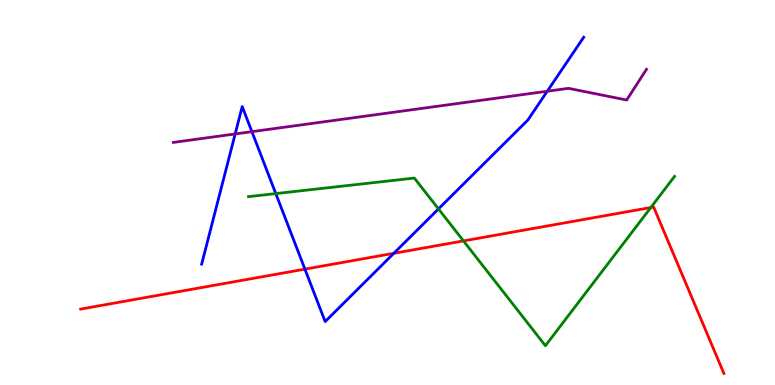[{'lines': ['blue', 'red'], 'intersections': [{'x': 3.93, 'y': 3.01}, {'x': 5.08, 'y': 3.42}]}, {'lines': ['green', 'red'], 'intersections': [{'x': 5.98, 'y': 3.74}, {'x': 8.4, 'y': 4.61}]}, {'lines': ['purple', 'red'], 'intersections': []}, {'lines': ['blue', 'green'], 'intersections': [{'x': 3.56, 'y': 4.97}, {'x': 5.66, 'y': 4.57}]}, {'lines': ['blue', 'purple'], 'intersections': [{'x': 3.03, 'y': 6.52}, {'x': 3.25, 'y': 6.58}, {'x': 7.06, 'y': 7.63}]}, {'lines': ['green', 'purple'], 'intersections': []}]